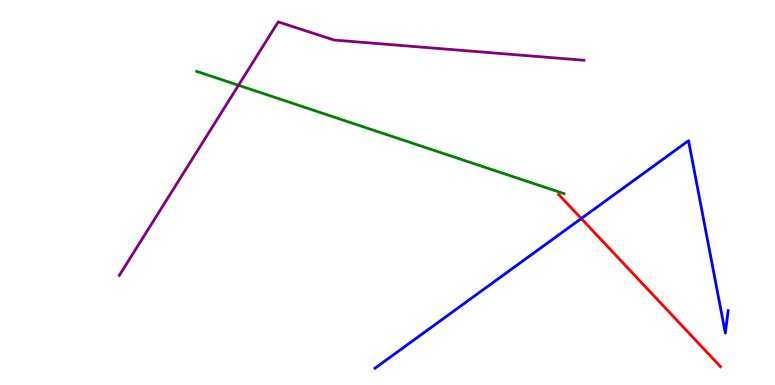[{'lines': ['blue', 'red'], 'intersections': [{'x': 7.5, 'y': 4.32}]}, {'lines': ['green', 'red'], 'intersections': []}, {'lines': ['purple', 'red'], 'intersections': []}, {'lines': ['blue', 'green'], 'intersections': []}, {'lines': ['blue', 'purple'], 'intersections': []}, {'lines': ['green', 'purple'], 'intersections': [{'x': 3.08, 'y': 7.78}]}]